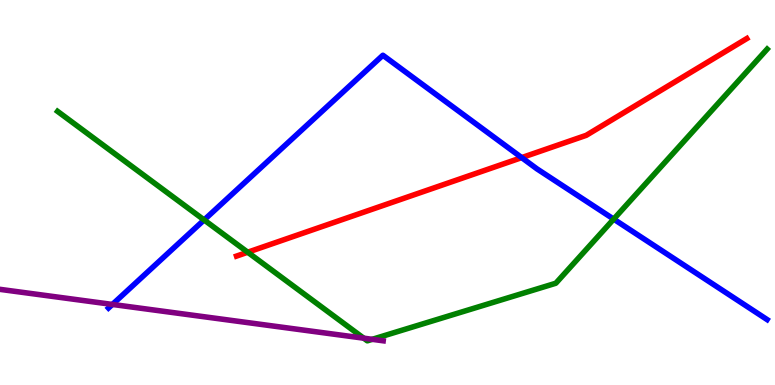[{'lines': ['blue', 'red'], 'intersections': [{'x': 6.73, 'y': 5.91}]}, {'lines': ['green', 'red'], 'intersections': [{'x': 3.2, 'y': 3.45}]}, {'lines': ['purple', 'red'], 'intersections': []}, {'lines': ['blue', 'green'], 'intersections': [{'x': 2.63, 'y': 4.29}, {'x': 7.92, 'y': 4.31}]}, {'lines': ['blue', 'purple'], 'intersections': [{'x': 1.45, 'y': 2.09}]}, {'lines': ['green', 'purple'], 'intersections': [{'x': 4.69, 'y': 1.22}, {'x': 4.8, 'y': 1.19}]}]